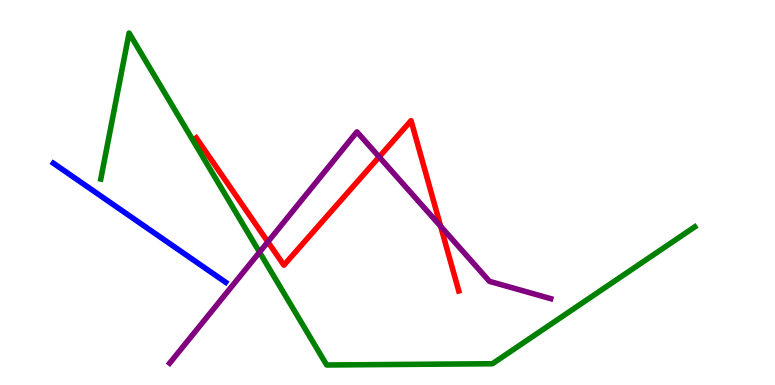[{'lines': ['blue', 'red'], 'intersections': []}, {'lines': ['green', 'red'], 'intersections': []}, {'lines': ['purple', 'red'], 'intersections': [{'x': 3.46, 'y': 3.72}, {'x': 4.89, 'y': 5.92}, {'x': 5.69, 'y': 4.12}]}, {'lines': ['blue', 'green'], 'intersections': []}, {'lines': ['blue', 'purple'], 'intersections': []}, {'lines': ['green', 'purple'], 'intersections': [{'x': 3.35, 'y': 3.45}]}]